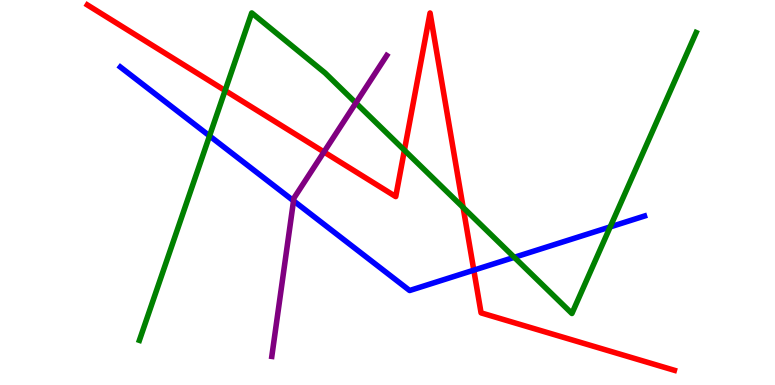[{'lines': ['blue', 'red'], 'intersections': [{'x': 6.11, 'y': 2.98}]}, {'lines': ['green', 'red'], 'intersections': [{'x': 2.9, 'y': 7.65}, {'x': 5.22, 'y': 6.1}, {'x': 5.98, 'y': 4.61}]}, {'lines': ['purple', 'red'], 'intersections': [{'x': 4.18, 'y': 6.05}]}, {'lines': ['blue', 'green'], 'intersections': [{'x': 2.7, 'y': 6.47}, {'x': 6.64, 'y': 3.32}, {'x': 7.87, 'y': 4.11}]}, {'lines': ['blue', 'purple'], 'intersections': [{'x': 3.79, 'y': 4.78}]}, {'lines': ['green', 'purple'], 'intersections': [{'x': 4.59, 'y': 7.33}]}]